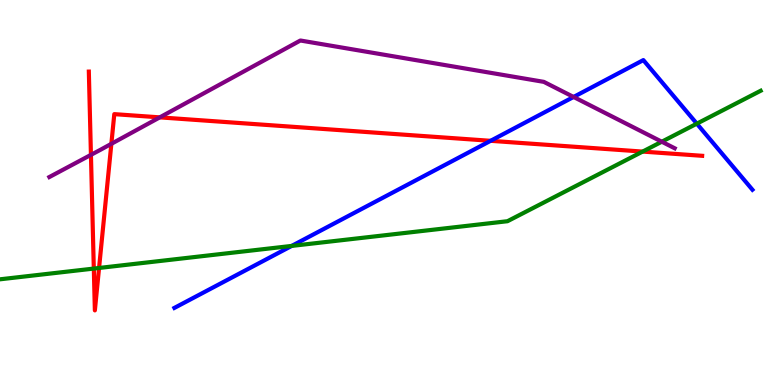[{'lines': ['blue', 'red'], 'intersections': [{'x': 6.33, 'y': 6.34}]}, {'lines': ['green', 'red'], 'intersections': [{'x': 1.21, 'y': 3.02}, {'x': 1.28, 'y': 3.04}, {'x': 8.29, 'y': 6.06}]}, {'lines': ['purple', 'red'], 'intersections': [{'x': 1.17, 'y': 5.98}, {'x': 1.44, 'y': 6.26}, {'x': 2.06, 'y': 6.95}]}, {'lines': ['blue', 'green'], 'intersections': [{'x': 3.76, 'y': 3.61}, {'x': 8.99, 'y': 6.79}]}, {'lines': ['blue', 'purple'], 'intersections': [{'x': 7.4, 'y': 7.48}]}, {'lines': ['green', 'purple'], 'intersections': [{'x': 8.54, 'y': 6.32}]}]